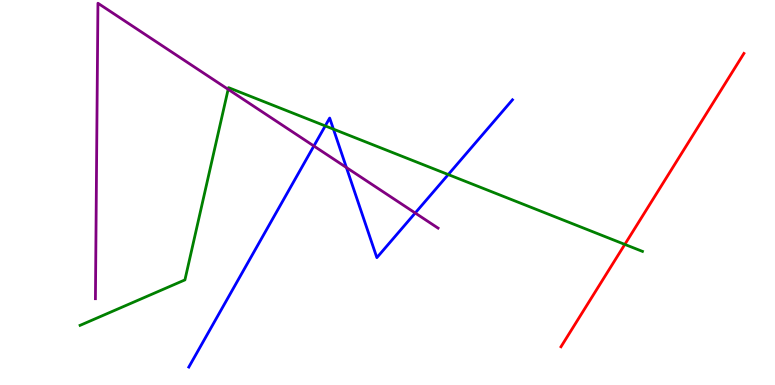[{'lines': ['blue', 'red'], 'intersections': []}, {'lines': ['green', 'red'], 'intersections': [{'x': 8.06, 'y': 3.65}]}, {'lines': ['purple', 'red'], 'intersections': []}, {'lines': ['blue', 'green'], 'intersections': [{'x': 4.2, 'y': 6.73}, {'x': 4.3, 'y': 6.65}, {'x': 5.78, 'y': 5.47}]}, {'lines': ['blue', 'purple'], 'intersections': [{'x': 4.05, 'y': 6.21}, {'x': 4.47, 'y': 5.65}, {'x': 5.36, 'y': 4.47}]}, {'lines': ['green', 'purple'], 'intersections': [{'x': 2.94, 'y': 7.68}]}]